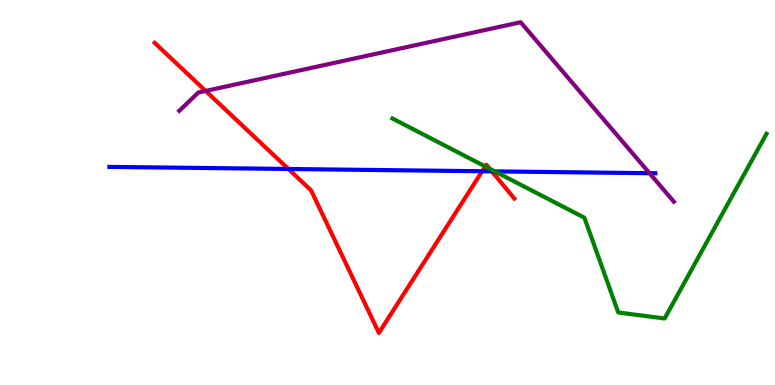[{'lines': ['blue', 'red'], 'intersections': [{'x': 3.72, 'y': 5.61}, {'x': 6.22, 'y': 5.55}, {'x': 6.35, 'y': 5.55}]}, {'lines': ['green', 'red'], 'intersections': [{'x': 6.26, 'y': 5.68}, {'x': 6.32, 'y': 5.62}]}, {'lines': ['purple', 'red'], 'intersections': [{'x': 2.65, 'y': 7.64}]}, {'lines': ['blue', 'green'], 'intersections': [{'x': 6.38, 'y': 5.55}]}, {'lines': ['blue', 'purple'], 'intersections': [{'x': 8.38, 'y': 5.5}]}, {'lines': ['green', 'purple'], 'intersections': []}]